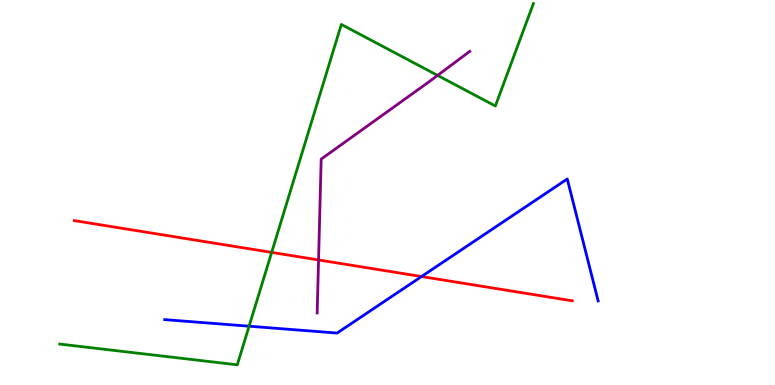[{'lines': ['blue', 'red'], 'intersections': [{'x': 5.44, 'y': 2.82}]}, {'lines': ['green', 'red'], 'intersections': [{'x': 3.51, 'y': 3.44}]}, {'lines': ['purple', 'red'], 'intersections': [{'x': 4.11, 'y': 3.25}]}, {'lines': ['blue', 'green'], 'intersections': [{'x': 3.21, 'y': 1.53}]}, {'lines': ['blue', 'purple'], 'intersections': []}, {'lines': ['green', 'purple'], 'intersections': [{'x': 5.65, 'y': 8.04}]}]